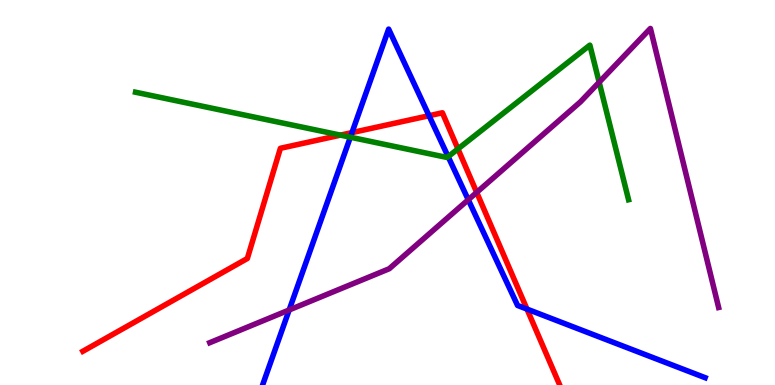[{'lines': ['blue', 'red'], 'intersections': [{'x': 4.54, 'y': 6.56}, {'x': 5.54, 'y': 6.99}, {'x': 6.8, 'y': 1.97}]}, {'lines': ['green', 'red'], 'intersections': [{'x': 4.39, 'y': 6.49}, {'x': 5.91, 'y': 6.13}]}, {'lines': ['purple', 'red'], 'intersections': [{'x': 6.15, 'y': 5.0}]}, {'lines': ['blue', 'green'], 'intersections': [{'x': 4.52, 'y': 6.44}, {'x': 5.78, 'y': 5.93}]}, {'lines': ['blue', 'purple'], 'intersections': [{'x': 3.73, 'y': 1.95}, {'x': 6.04, 'y': 4.81}]}, {'lines': ['green', 'purple'], 'intersections': [{'x': 7.73, 'y': 7.86}]}]